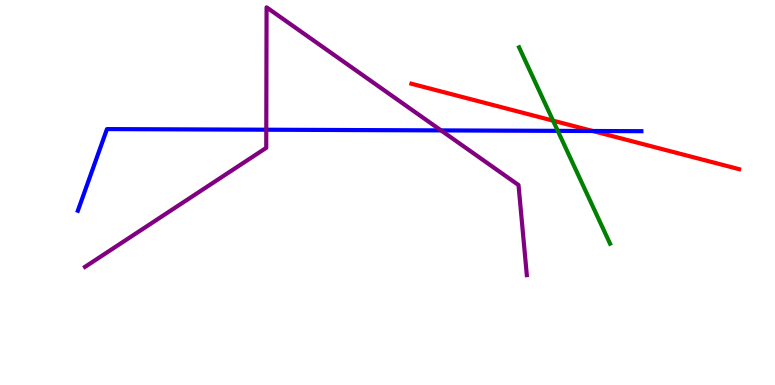[{'lines': ['blue', 'red'], 'intersections': [{'x': 7.65, 'y': 6.6}]}, {'lines': ['green', 'red'], 'intersections': [{'x': 7.14, 'y': 6.87}]}, {'lines': ['purple', 'red'], 'intersections': []}, {'lines': ['blue', 'green'], 'intersections': [{'x': 7.2, 'y': 6.6}]}, {'lines': ['blue', 'purple'], 'intersections': [{'x': 3.44, 'y': 6.63}, {'x': 5.69, 'y': 6.61}]}, {'lines': ['green', 'purple'], 'intersections': []}]